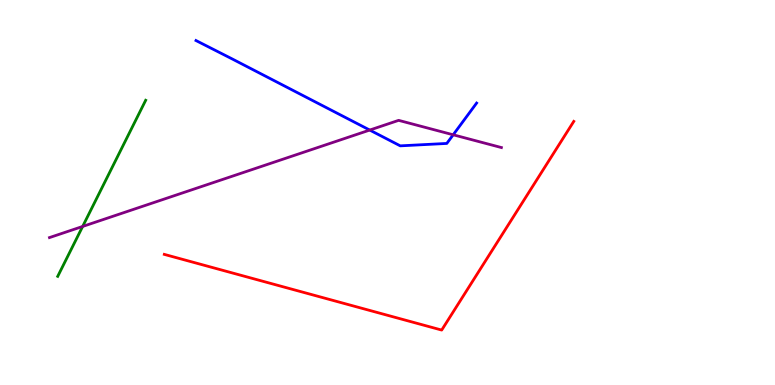[{'lines': ['blue', 'red'], 'intersections': []}, {'lines': ['green', 'red'], 'intersections': []}, {'lines': ['purple', 'red'], 'intersections': []}, {'lines': ['blue', 'green'], 'intersections': []}, {'lines': ['blue', 'purple'], 'intersections': [{'x': 4.77, 'y': 6.62}, {'x': 5.85, 'y': 6.5}]}, {'lines': ['green', 'purple'], 'intersections': [{'x': 1.07, 'y': 4.12}]}]